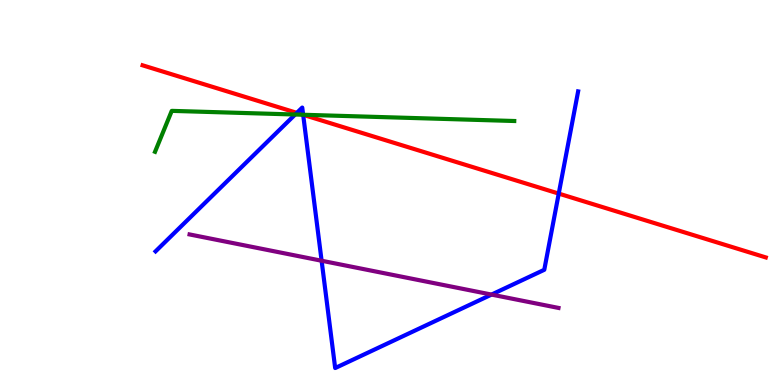[{'lines': ['blue', 'red'], 'intersections': [{'x': 3.83, 'y': 7.07}, {'x': 3.91, 'y': 7.02}, {'x': 7.21, 'y': 4.97}]}, {'lines': ['green', 'red'], 'intersections': [{'x': 3.91, 'y': 7.02}]}, {'lines': ['purple', 'red'], 'intersections': []}, {'lines': ['blue', 'green'], 'intersections': [{'x': 3.81, 'y': 7.03}, {'x': 3.91, 'y': 7.02}]}, {'lines': ['blue', 'purple'], 'intersections': [{'x': 4.15, 'y': 3.23}, {'x': 6.34, 'y': 2.35}]}, {'lines': ['green', 'purple'], 'intersections': []}]